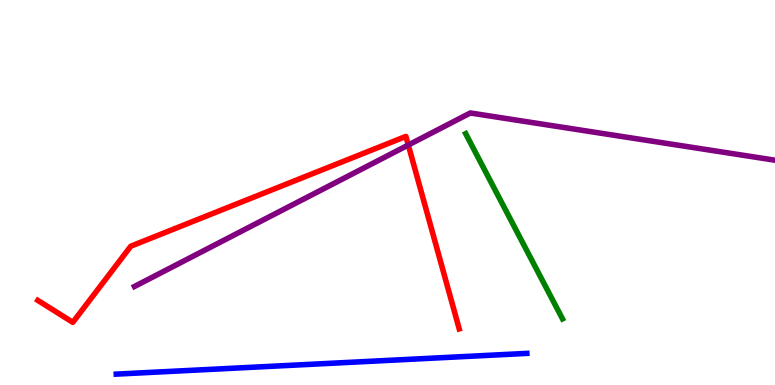[{'lines': ['blue', 'red'], 'intersections': []}, {'lines': ['green', 'red'], 'intersections': []}, {'lines': ['purple', 'red'], 'intersections': [{'x': 5.27, 'y': 6.23}]}, {'lines': ['blue', 'green'], 'intersections': []}, {'lines': ['blue', 'purple'], 'intersections': []}, {'lines': ['green', 'purple'], 'intersections': []}]